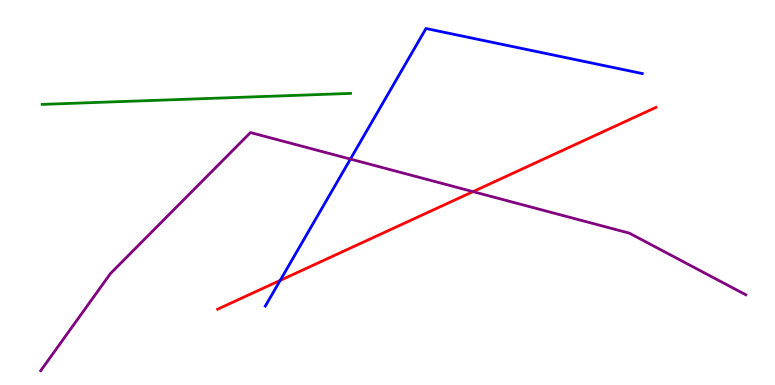[{'lines': ['blue', 'red'], 'intersections': [{'x': 3.62, 'y': 2.72}]}, {'lines': ['green', 'red'], 'intersections': []}, {'lines': ['purple', 'red'], 'intersections': [{'x': 6.1, 'y': 5.02}]}, {'lines': ['blue', 'green'], 'intersections': []}, {'lines': ['blue', 'purple'], 'intersections': [{'x': 4.52, 'y': 5.87}]}, {'lines': ['green', 'purple'], 'intersections': []}]